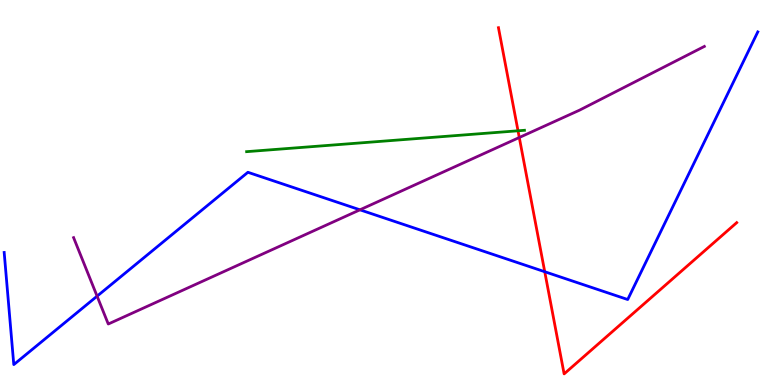[{'lines': ['blue', 'red'], 'intersections': [{'x': 7.03, 'y': 2.94}]}, {'lines': ['green', 'red'], 'intersections': [{'x': 6.68, 'y': 6.6}]}, {'lines': ['purple', 'red'], 'intersections': [{'x': 6.7, 'y': 6.43}]}, {'lines': ['blue', 'green'], 'intersections': []}, {'lines': ['blue', 'purple'], 'intersections': [{'x': 1.25, 'y': 2.31}, {'x': 4.64, 'y': 4.55}]}, {'lines': ['green', 'purple'], 'intersections': []}]